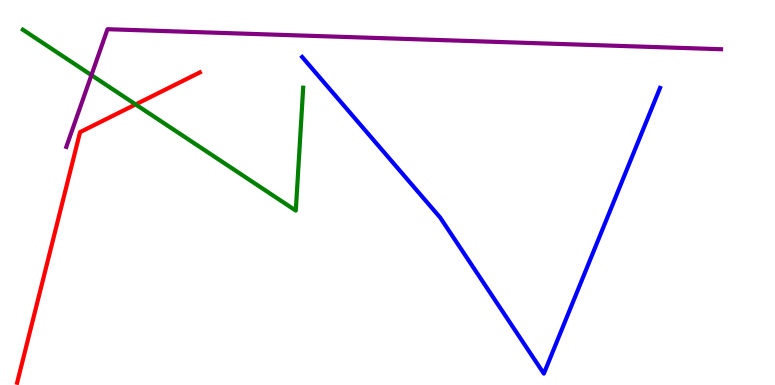[{'lines': ['blue', 'red'], 'intersections': []}, {'lines': ['green', 'red'], 'intersections': [{'x': 1.75, 'y': 7.29}]}, {'lines': ['purple', 'red'], 'intersections': []}, {'lines': ['blue', 'green'], 'intersections': []}, {'lines': ['blue', 'purple'], 'intersections': []}, {'lines': ['green', 'purple'], 'intersections': [{'x': 1.18, 'y': 8.05}]}]